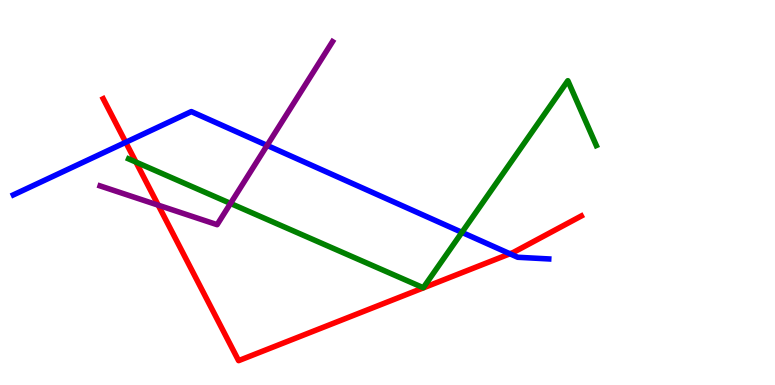[{'lines': ['blue', 'red'], 'intersections': [{'x': 1.62, 'y': 6.3}, {'x': 6.58, 'y': 3.41}]}, {'lines': ['green', 'red'], 'intersections': [{'x': 1.75, 'y': 5.79}]}, {'lines': ['purple', 'red'], 'intersections': [{'x': 2.04, 'y': 4.67}]}, {'lines': ['blue', 'green'], 'intersections': [{'x': 5.96, 'y': 3.96}]}, {'lines': ['blue', 'purple'], 'intersections': [{'x': 3.45, 'y': 6.22}]}, {'lines': ['green', 'purple'], 'intersections': [{'x': 2.97, 'y': 4.72}]}]